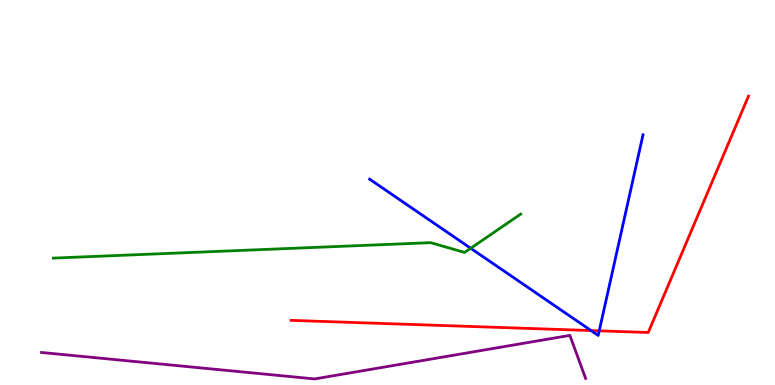[{'lines': ['blue', 'red'], 'intersections': [{'x': 7.63, 'y': 1.41}, {'x': 7.73, 'y': 1.41}]}, {'lines': ['green', 'red'], 'intersections': []}, {'lines': ['purple', 'red'], 'intersections': []}, {'lines': ['blue', 'green'], 'intersections': [{'x': 6.07, 'y': 3.55}]}, {'lines': ['blue', 'purple'], 'intersections': []}, {'lines': ['green', 'purple'], 'intersections': []}]